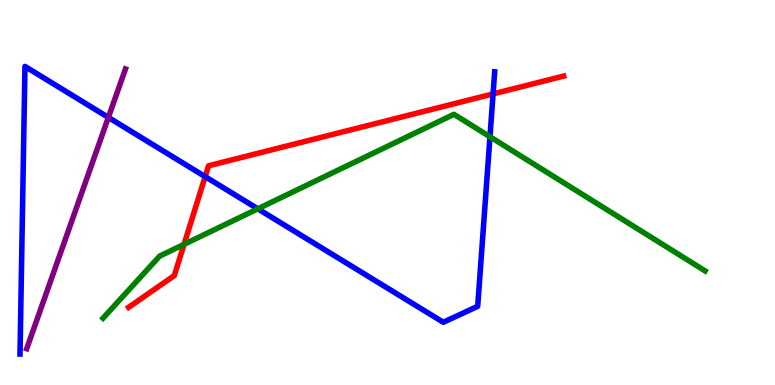[{'lines': ['blue', 'red'], 'intersections': [{'x': 2.65, 'y': 5.41}, {'x': 6.36, 'y': 7.56}]}, {'lines': ['green', 'red'], 'intersections': [{'x': 2.37, 'y': 3.65}]}, {'lines': ['purple', 'red'], 'intersections': []}, {'lines': ['blue', 'green'], 'intersections': [{'x': 3.33, 'y': 4.58}, {'x': 6.32, 'y': 6.45}]}, {'lines': ['blue', 'purple'], 'intersections': [{'x': 1.4, 'y': 6.95}]}, {'lines': ['green', 'purple'], 'intersections': []}]